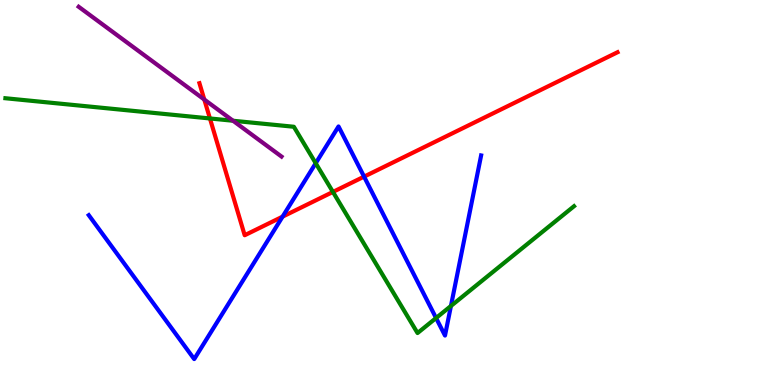[{'lines': ['blue', 'red'], 'intersections': [{'x': 3.65, 'y': 4.37}, {'x': 4.7, 'y': 5.41}]}, {'lines': ['green', 'red'], 'intersections': [{'x': 2.71, 'y': 6.92}, {'x': 4.3, 'y': 5.01}]}, {'lines': ['purple', 'red'], 'intersections': [{'x': 2.64, 'y': 7.41}]}, {'lines': ['blue', 'green'], 'intersections': [{'x': 4.07, 'y': 5.76}, {'x': 5.63, 'y': 1.74}, {'x': 5.82, 'y': 2.05}]}, {'lines': ['blue', 'purple'], 'intersections': []}, {'lines': ['green', 'purple'], 'intersections': [{'x': 3.01, 'y': 6.86}]}]